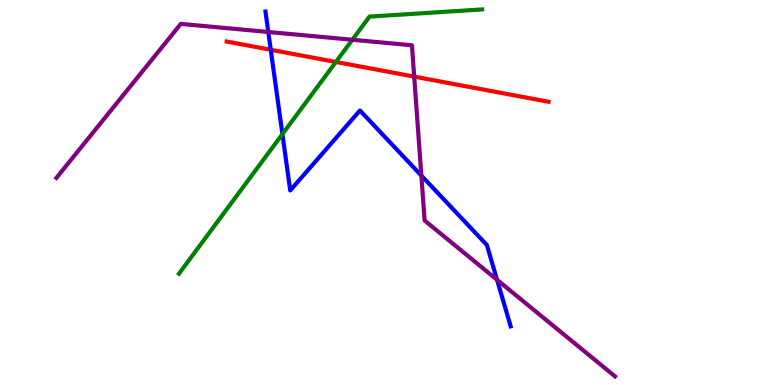[{'lines': ['blue', 'red'], 'intersections': [{'x': 3.49, 'y': 8.71}]}, {'lines': ['green', 'red'], 'intersections': [{'x': 4.33, 'y': 8.39}]}, {'lines': ['purple', 'red'], 'intersections': [{'x': 5.34, 'y': 8.01}]}, {'lines': ['blue', 'green'], 'intersections': [{'x': 3.64, 'y': 6.52}]}, {'lines': ['blue', 'purple'], 'intersections': [{'x': 3.46, 'y': 9.17}, {'x': 5.44, 'y': 5.44}, {'x': 6.41, 'y': 2.73}]}, {'lines': ['green', 'purple'], 'intersections': [{'x': 4.55, 'y': 8.97}]}]